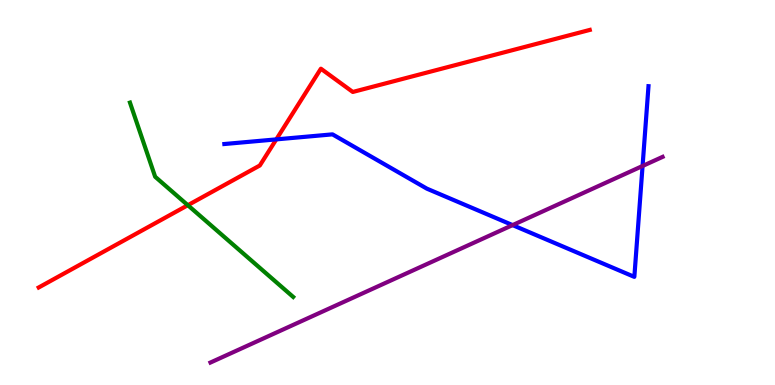[{'lines': ['blue', 'red'], 'intersections': [{'x': 3.57, 'y': 6.38}]}, {'lines': ['green', 'red'], 'intersections': [{'x': 2.42, 'y': 4.67}]}, {'lines': ['purple', 'red'], 'intersections': []}, {'lines': ['blue', 'green'], 'intersections': []}, {'lines': ['blue', 'purple'], 'intersections': [{'x': 6.61, 'y': 4.15}, {'x': 8.29, 'y': 5.69}]}, {'lines': ['green', 'purple'], 'intersections': []}]